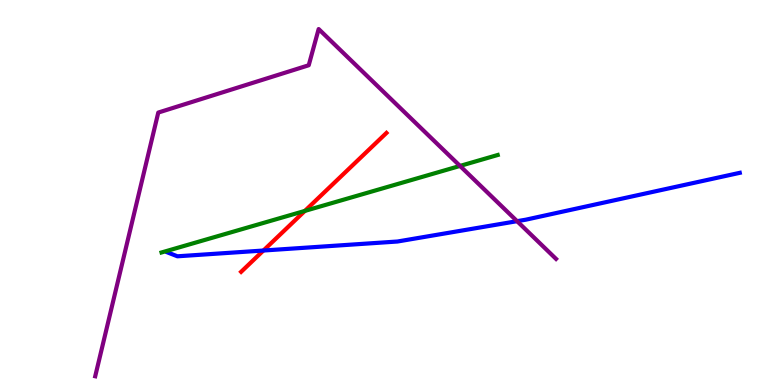[{'lines': ['blue', 'red'], 'intersections': [{'x': 3.4, 'y': 3.49}]}, {'lines': ['green', 'red'], 'intersections': [{'x': 3.93, 'y': 4.52}]}, {'lines': ['purple', 'red'], 'intersections': []}, {'lines': ['blue', 'green'], 'intersections': []}, {'lines': ['blue', 'purple'], 'intersections': [{'x': 6.67, 'y': 4.26}]}, {'lines': ['green', 'purple'], 'intersections': [{'x': 5.94, 'y': 5.69}]}]